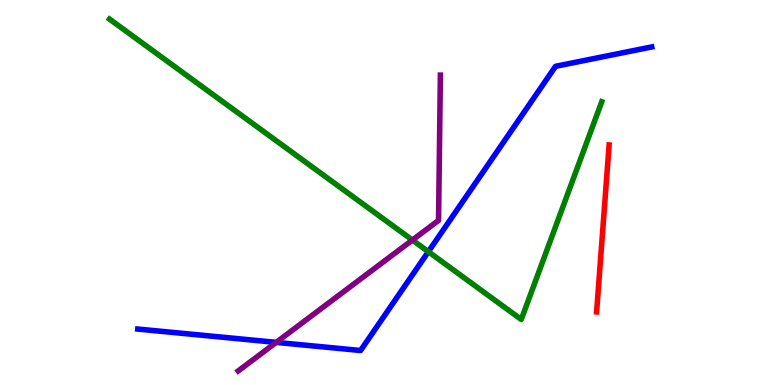[{'lines': ['blue', 'red'], 'intersections': []}, {'lines': ['green', 'red'], 'intersections': []}, {'lines': ['purple', 'red'], 'intersections': []}, {'lines': ['blue', 'green'], 'intersections': [{'x': 5.53, 'y': 3.46}]}, {'lines': ['blue', 'purple'], 'intersections': [{'x': 3.56, 'y': 1.11}]}, {'lines': ['green', 'purple'], 'intersections': [{'x': 5.32, 'y': 3.76}]}]